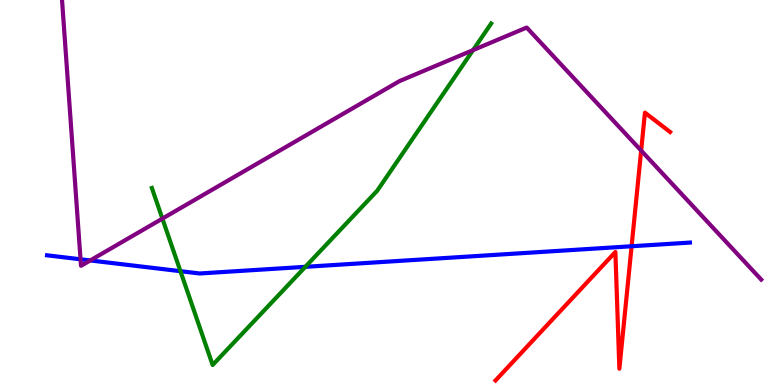[{'lines': ['blue', 'red'], 'intersections': [{'x': 8.15, 'y': 3.6}]}, {'lines': ['green', 'red'], 'intersections': []}, {'lines': ['purple', 'red'], 'intersections': [{'x': 8.27, 'y': 6.09}]}, {'lines': ['blue', 'green'], 'intersections': [{'x': 2.33, 'y': 2.96}, {'x': 3.94, 'y': 3.07}]}, {'lines': ['blue', 'purple'], 'intersections': [{'x': 1.04, 'y': 3.27}, {'x': 1.16, 'y': 3.24}]}, {'lines': ['green', 'purple'], 'intersections': [{'x': 2.1, 'y': 4.32}, {'x': 6.1, 'y': 8.7}]}]